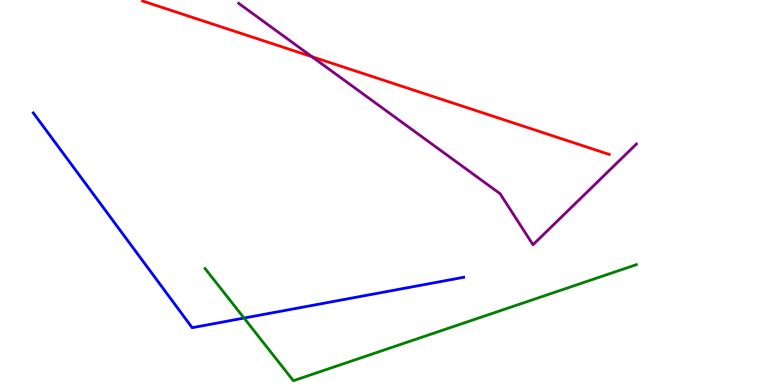[{'lines': ['blue', 'red'], 'intersections': []}, {'lines': ['green', 'red'], 'intersections': []}, {'lines': ['purple', 'red'], 'intersections': [{'x': 4.02, 'y': 8.53}]}, {'lines': ['blue', 'green'], 'intersections': [{'x': 3.15, 'y': 1.74}]}, {'lines': ['blue', 'purple'], 'intersections': []}, {'lines': ['green', 'purple'], 'intersections': []}]